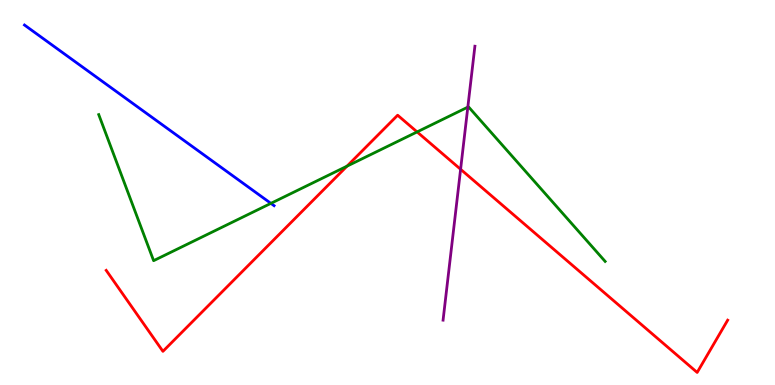[{'lines': ['blue', 'red'], 'intersections': []}, {'lines': ['green', 'red'], 'intersections': [{'x': 4.48, 'y': 5.68}, {'x': 5.38, 'y': 6.57}]}, {'lines': ['purple', 'red'], 'intersections': [{'x': 5.94, 'y': 5.6}]}, {'lines': ['blue', 'green'], 'intersections': [{'x': 3.5, 'y': 4.72}]}, {'lines': ['blue', 'purple'], 'intersections': []}, {'lines': ['green', 'purple'], 'intersections': [{'x': 6.04, 'y': 7.22}]}]